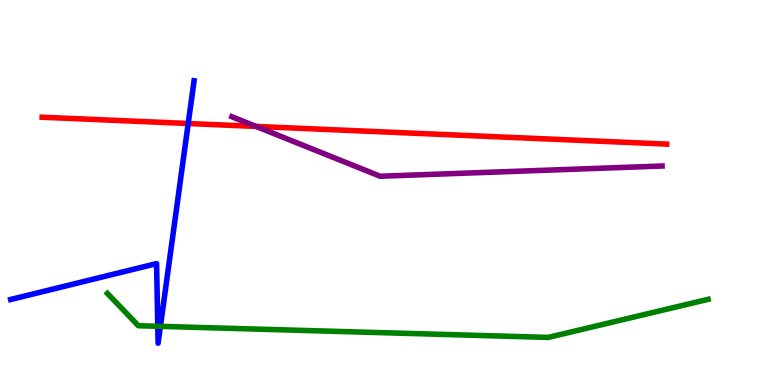[{'lines': ['blue', 'red'], 'intersections': [{'x': 2.43, 'y': 6.79}]}, {'lines': ['green', 'red'], 'intersections': []}, {'lines': ['purple', 'red'], 'intersections': [{'x': 3.3, 'y': 6.72}]}, {'lines': ['blue', 'green'], 'intersections': [{'x': 2.04, 'y': 1.53}, {'x': 2.07, 'y': 1.52}]}, {'lines': ['blue', 'purple'], 'intersections': []}, {'lines': ['green', 'purple'], 'intersections': []}]